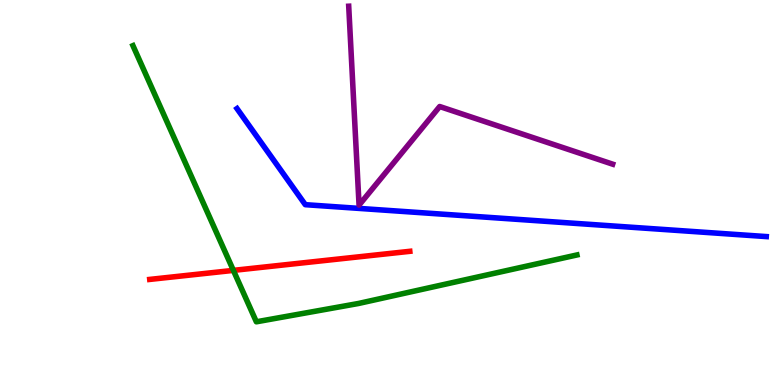[{'lines': ['blue', 'red'], 'intersections': []}, {'lines': ['green', 'red'], 'intersections': [{'x': 3.01, 'y': 2.98}]}, {'lines': ['purple', 'red'], 'intersections': []}, {'lines': ['blue', 'green'], 'intersections': []}, {'lines': ['blue', 'purple'], 'intersections': []}, {'lines': ['green', 'purple'], 'intersections': []}]